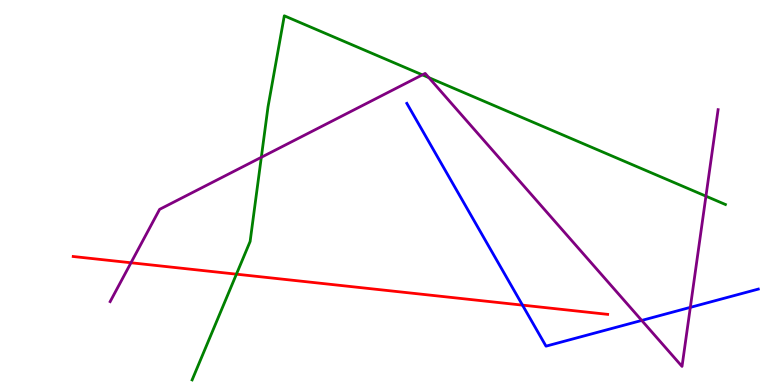[{'lines': ['blue', 'red'], 'intersections': [{'x': 6.74, 'y': 2.07}]}, {'lines': ['green', 'red'], 'intersections': [{'x': 3.05, 'y': 2.88}]}, {'lines': ['purple', 'red'], 'intersections': [{'x': 1.69, 'y': 3.18}]}, {'lines': ['blue', 'green'], 'intersections': []}, {'lines': ['blue', 'purple'], 'intersections': [{'x': 8.28, 'y': 1.68}, {'x': 8.91, 'y': 2.02}]}, {'lines': ['green', 'purple'], 'intersections': [{'x': 3.37, 'y': 5.91}, {'x': 5.45, 'y': 8.06}, {'x': 5.53, 'y': 7.98}, {'x': 9.11, 'y': 4.9}]}]